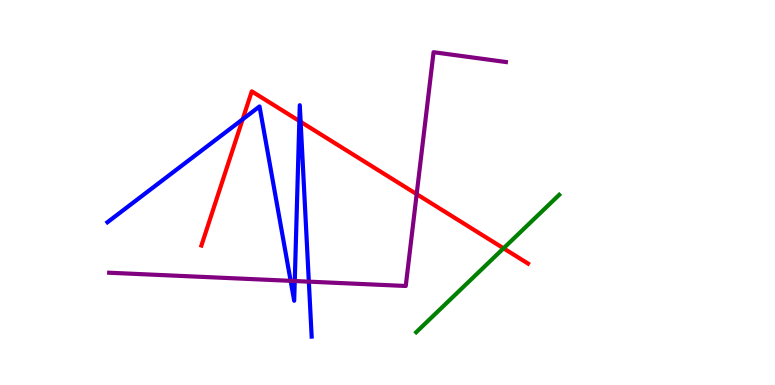[{'lines': ['blue', 'red'], 'intersections': [{'x': 3.13, 'y': 6.9}, {'x': 3.86, 'y': 6.86}, {'x': 3.88, 'y': 6.84}]}, {'lines': ['green', 'red'], 'intersections': [{'x': 6.5, 'y': 3.55}]}, {'lines': ['purple', 'red'], 'intersections': [{'x': 5.38, 'y': 4.96}]}, {'lines': ['blue', 'green'], 'intersections': []}, {'lines': ['blue', 'purple'], 'intersections': [{'x': 3.75, 'y': 2.71}, {'x': 3.8, 'y': 2.7}, {'x': 3.98, 'y': 2.68}]}, {'lines': ['green', 'purple'], 'intersections': []}]